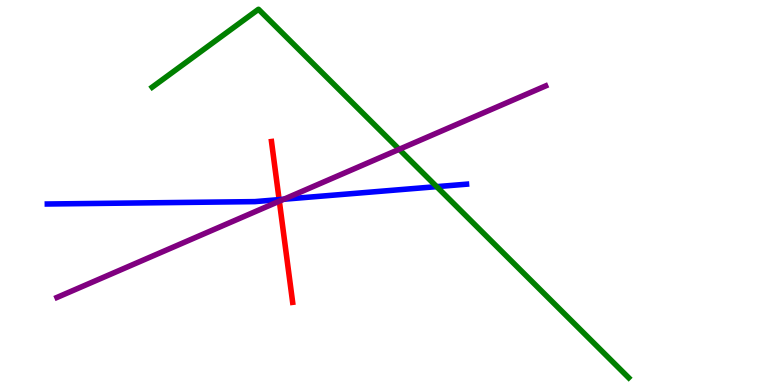[{'lines': ['blue', 'red'], 'intersections': [{'x': 3.6, 'y': 4.81}]}, {'lines': ['green', 'red'], 'intersections': []}, {'lines': ['purple', 'red'], 'intersections': [{'x': 3.6, 'y': 4.77}]}, {'lines': ['blue', 'green'], 'intersections': [{'x': 5.63, 'y': 5.15}]}, {'lines': ['blue', 'purple'], 'intersections': [{'x': 3.66, 'y': 4.83}]}, {'lines': ['green', 'purple'], 'intersections': [{'x': 5.15, 'y': 6.12}]}]